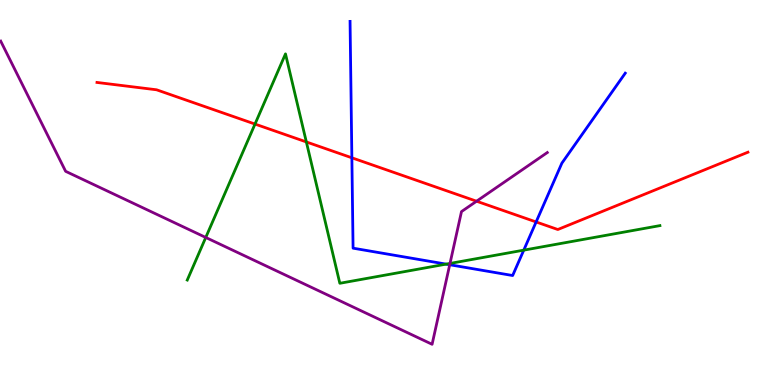[{'lines': ['blue', 'red'], 'intersections': [{'x': 4.54, 'y': 5.9}, {'x': 6.92, 'y': 4.23}]}, {'lines': ['green', 'red'], 'intersections': [{'x': 3.29, 'y': 6.78}, {'x': 3.95, 'y': 6.31}]}, {'lines': ['purple', 'red'], 'intersections': [{'x': 6.15, 'y': 4.77}]}, {'lines': ['blue', 'green'], 'intersections': [{'x': 5.76, 'y': 3.14}, {'x': 6.76, 'y': 3.5}]}, {'lines': ['blue', 'purple'], 'intersections': [{'x': 5.8, 'y': 3.12}]}, {'lines': ['green', 'purple'], 'intersections': [{'x': 2.66, 'y': 3.83}, {'x': 5.81, 'y': 3.16}]}]